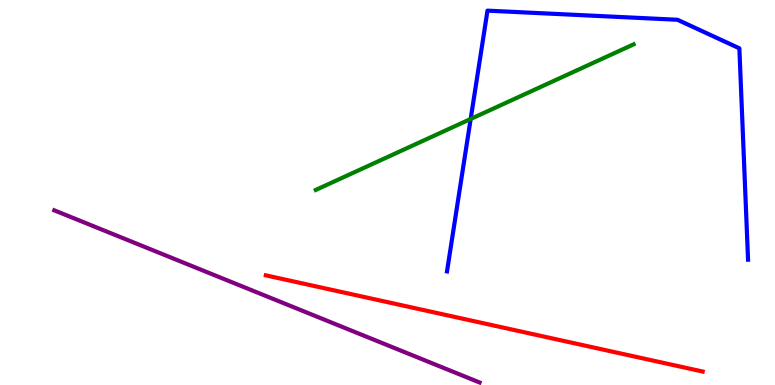[{'lines': ['blue', 'red'], 'intersections': []}, {'lines': ['green', 'red'], 'intersections': []}, {'lines': ['purple', 'red'], 'intersections': []}, {'lines': ['blue', 'green'], 'intersections': [{'x': 6.07, 'y': 6.91}]}, {'lines': ['blue', 'purple'], 'intersections': []}, {'lines': ['green', 'purple'], 'intersections': []}]